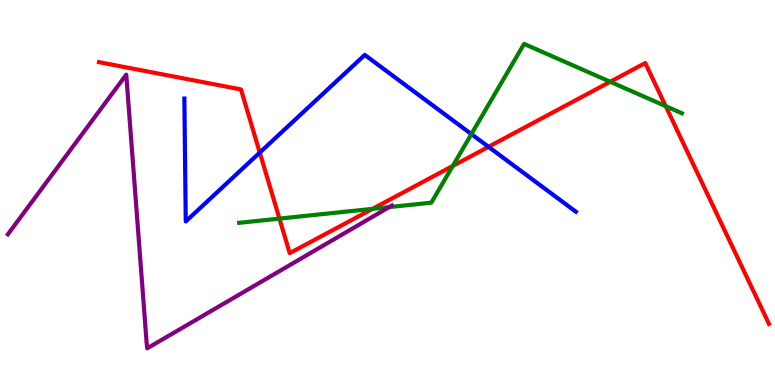[{'lines': ['blue', 'red'], 'intersections': [{'x': 3.35, 'y': 6.04}, {'x': 6.3, 'y': 6.19}]}, {'lines': ['green', 'red'], 'intersections': [{'x': 3.61, 'y': 4.32}, {'x': 4.81, 'y': 4.58}, {'x': 5.84, 'y': 5.69}, {'x': 7.87, 'y': 7.88}, {'x': 8.59, 'y': 7.24}]}, {'lines': ['purple', 'red'], 'intersections': []}, {'lines': ['blue', 'green'], 'intersections': [{'x': 6.08, 'y': 6.52}]}, {'lines': ['blue', 'purple'], 'intersections': []}, {'lines': ['green', 'purple'], 'intersections': [{'x': 5.02, 'y': 4.62}]}]